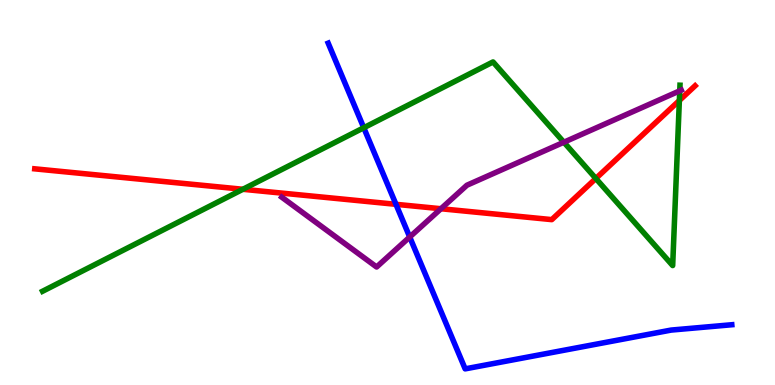[{'lines': ['blue', 'red'], 'intersections': [{'x': 5.11, 'y': 4.69}]}, {'lines': ['green', 'red'], 'intersections': [{'x': 3.13, 'y': 5.08}, {'x': 7.69, 'y': 5.36}, {'x': 8.77, 'y': 7.39}]}, {'lines': ['purple', 'red'], 'intersections': [{'x': 5.69, 'y': 4.58}]}, {'lines': ['blue', 'green'], 'intersections': [{'x': 4.69, 'y': 6.68}]}, {'lines': ['blue', 'purple'], 'intersections': [{'x': 5.29, 'y': 3.84}]}, {'lines': ['green', 'purple'], 'intersections': [{'x': 7.28, 'y': 6.31}, {'x': 8.77, 'y': 7.64}]}]